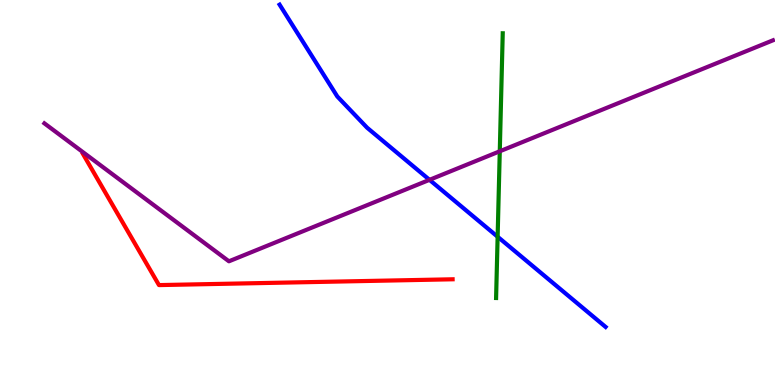[{'lines': ['blue', 'red'], 'intersections': []}, {'lines': ['green', 'red'], 'intersections': []}, {'lines': ['purple', 'red'], 'intersections': []}, {'lines': ['blue', 'green'], 'intersections': [{'x': 6.42, 'y': 3.85}]}, {'lines': ['blue', 'purple'], 'intersections': [{'x': 5.54, 'y': 5.33}]}, {'lines': ['green', 'purple'], 'intersections': [{'x': 6.45, 'y': 6.07}]}]